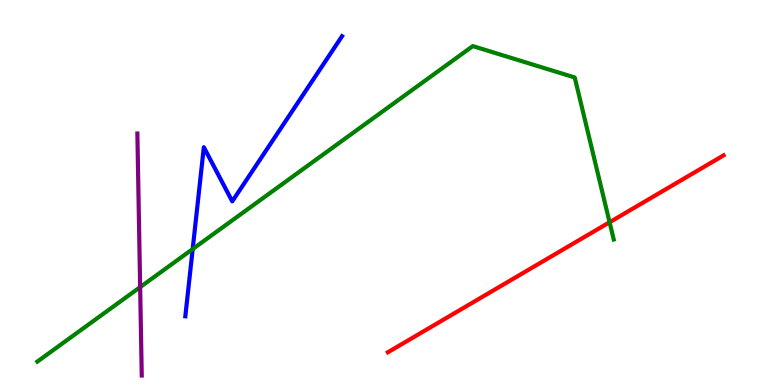[{'lines': ['blue', 'red'], 'intersections': []}, {'lines': ['green', 'red'], 'intersections': [{'x': 7.87, 'y': 4.23}]}, {'lines': ['purple', 'red'], 'intersections': []}, {'lines': ['blue', 'green'], 'intersections': [{'x': 2.49, 'y': 3.53}]}, {'lines': ['blue', 'purple'], 'intersections': []}, {'lines': ['green', 'purple'], 'intersections': [{'x': 1.81, 'y': 2.54}]}]